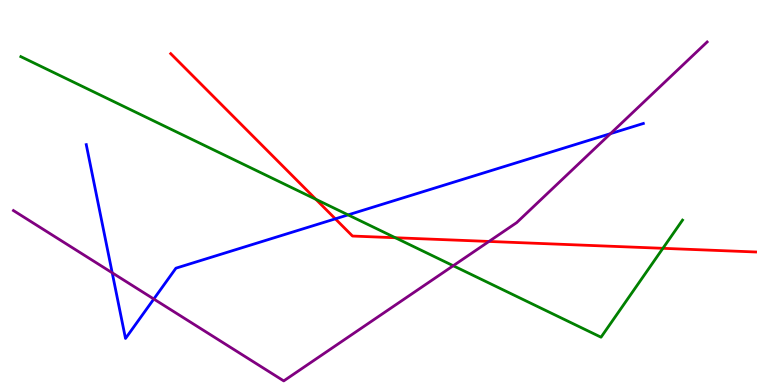[{'lines': ['blue', 'red'], 'intersections': [{'x': 4.33, 'y': 4.32}]}, {'lines': ['green', 'red'], 'intersections': [{'x': 4.08, 'y': 4.82}, {'x': 5.1, 'y': 3.82}, {'x': 8.55, 'y': 3.55}]}, {'lines': ['purple', 'red'], 'intersections': [{'x': 6.31, 'y': 3.73}]}, {'lines': ['blue', 'green'], 'intersections': [{'x': 4.49, 'y': 4.42}]}, {'lines': ['blue', 'purple'], 'intersections': [{'x': 1.45, 'y': 2.91}, {'x': 1.98, 'y': 2.23}, {'x': 7.88, 'y': 6.53}]}, {'lines': ['green', 'purple'], 'intersections': [{'x': 5.85, 'y': 3.1}]}]